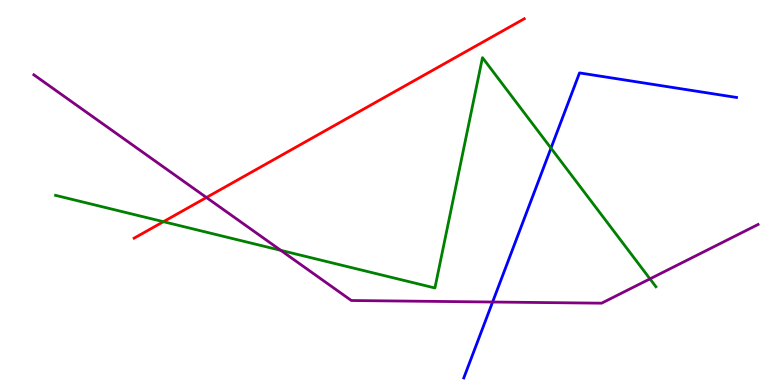[{'lines': ['blue', 'red'], 'intersections': []}, {'lines': ['green', 'red'], 'intersections': [{'x': 2.11, 'y': 4.24}]}, {'lines': ['purple', 'red'], 'intersections': [{'x': 2.66, 'y': 4.87}]}, {'lines': ['blue', 'green'], 'intersections': [{'x': 7.11, 'y': 6.15}]}, {'lines': ['blue', 'purple'], 'intersections': [{'x': 6.36, 'y': 2.16}]}, {'lines': ['green', 'purple'], 'intersections': [{'x': 3.62, 'y': 3.5}, {'x': 8.39, 'y': 2.76}]}]